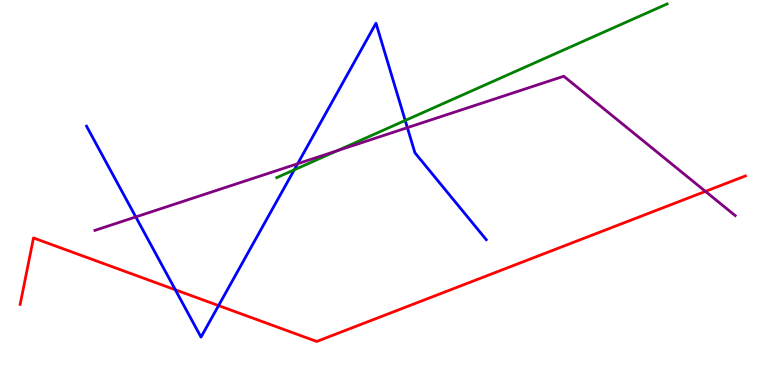[{'lines': ['blue', 'red'], 'intersections': [{'x': 2.26, 'y': 2.47}, {'x': 2.82, 'y': 2.06}]}, {'lines': ['green', 'red'], 'intersections': []}, {'lines': ['purple', 'red'], 'intersections': [{'x': 9.1, 'y': 5.03}]}, {'lines': ['blue', 'green'], 'intersections': [{'x': 3.8, 'y': 5.59}, {'x': 5.23, 'y': 6.87}]}, {'lines': ['blue', 'purple'], 'intersections': [{'x': 1.75, 'y': 4.37}, {'x': 3.84, 'y': 5.75}, {'x': 5.26, 'y': 6.68}]}, {'lines': ['green', 'purple'], 'intersections': [{'x': 4.35, 'y': 6.09}]}]